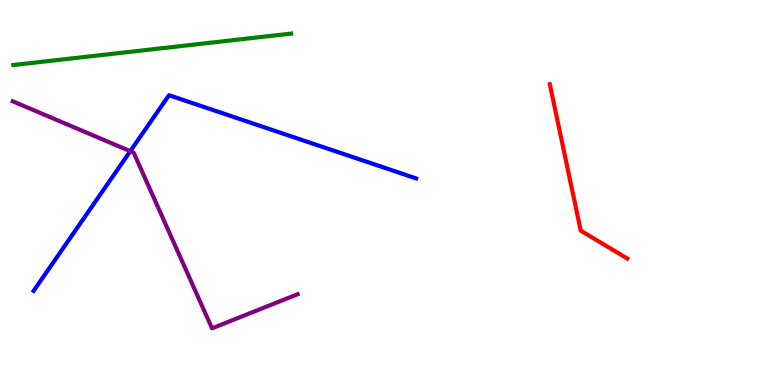[{'lines': ['blue', 'red'], 'intersections': []}, {'lines': ['green', 'red'], 'intersections': []}, {'lines': ['purple', 'red'], 'intersections': []}, {'lines': ['blue', 'green'], 'intersections': []}, {'lines': ['blue', 'purple'], 'intersections': [{'x': 1.68, 'y': 6.07}]}, {'lines': ['green', 'purple'], 'intersections': []}]